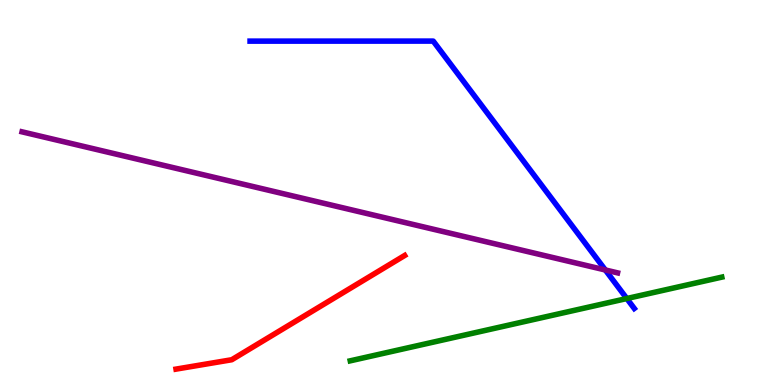[{'lines': ['blue', 'red'], 'intersections': []}, {'lines': ['green', 'red'], 'intersections': []}, {'lines': ['purple', 'red'], 'intersections': []}, {'lines': ['blue', 'green'], 'intersections': [{'x': 8.09, 'y': 2.25}]}, {'lines': ['blue', 'purple'], 'intersections': [{'x': 7.81, 'y': 2.99}]}, {'lines': ['green', 'purple'], 'intersections': []}]